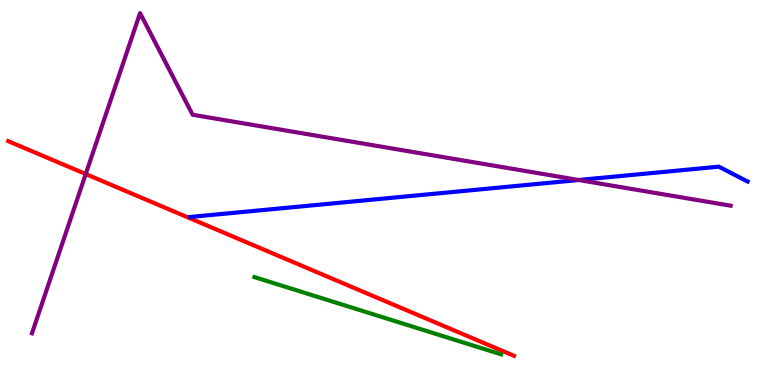[{'lines': ['blue', 'red'], 'intersections': []}, {'lines': ['green', 'red'], 'intersections': []}, {'lines': ['purple', 'red'], 'intersections': [{'x': 1.11, 'y': 5.48}]}, {'lines': ['blue', 'green'], 'intersections': []}, {'lines': ['blue', 'purple'], 'intersections': [{'x': 7.47, 'y': 5.32}]}, {'lines': ['green', 'purple'], 'intersections': []}]